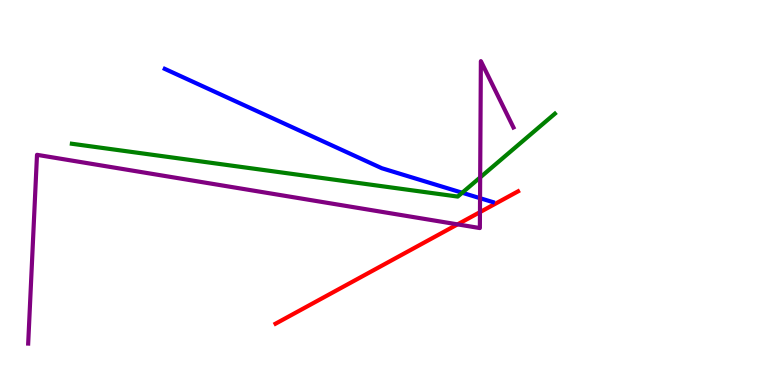[{'lines': ['blue', 'red'], 'intersections': []}, {'lines': ['green', 'red'], 'intersections': []}, {'lines': ['purple', 'red'], 'intersections': [{'x': 5.9, 'y': 4.17}, {'x': 6.19, 'y': 4.49}]}, {'lines': ['blue', 'green'], 'intersections': [{'x': 5.96, 'y': 4.99}]}, {'lines': ['blue', 'purple'], 'intersections': [{'x': 6.19, 'y': 4.85}]}, {'lines': ['green', 'purple'], 'intersections': [{'x': 6.2, 'y': 5.39}]}]